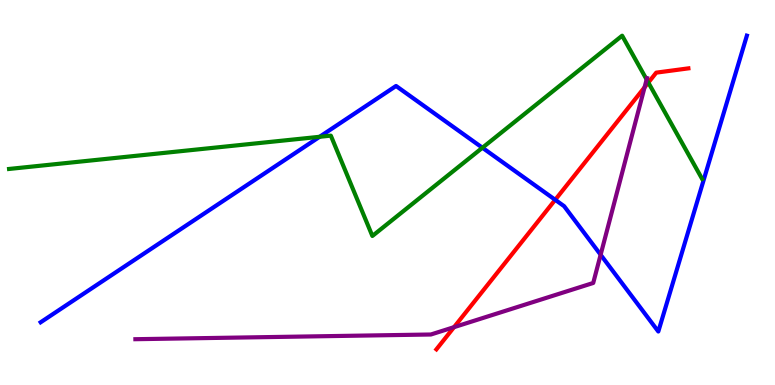[{'lines': ['blue', 'red'], 'intersections': [{'x': 7.16, 'y': 4.81}]}, {'lines': ['green', 'red'], 'intersections': [{'x': 8.37, 'y': 7.85}]}, {'lines': ['purple', 'red'], 'intersections': [{'x': 5.86, 'y': 1.5}, {'x': 8.32, 'y': 7.73}]}, {'lines': ['blue', 'green'], 'intersections': [{'x': 4.12, 'y': 6.45}, {'x': 6.22, 'y': 6.16}]}, {'lines': ['blue', 'purple'], 'intersections': [{'x': 7.75, 'y': 3.38}]}, {'lines': ['green', 'purple'], 'intersections': [{'x': 8.34, 'y': 7.93}]}]